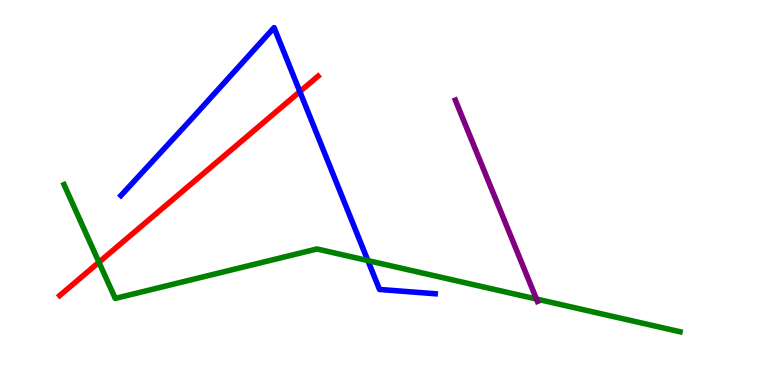[{'lines': ['blue', 'red'], 'intersections': [{'x': 3.87, 'y': 7.62}]}, {'lines': ['green', 'red'], 'intersections': [{'x': 1.28, 'y': 3.19}]}, {'lines': ['purple', 'red'], 'intersections': []}, {'lines': ['blue', 'green'], 'intersections': [{'x': 4.75, 'y': 3.23}]}, {'lines': ['blue', 'purple'], 'intersections': []}, {'lines': ['green', 'purple'], 'intersections': [{'x': 6.92, 'y': 2.23}]}]